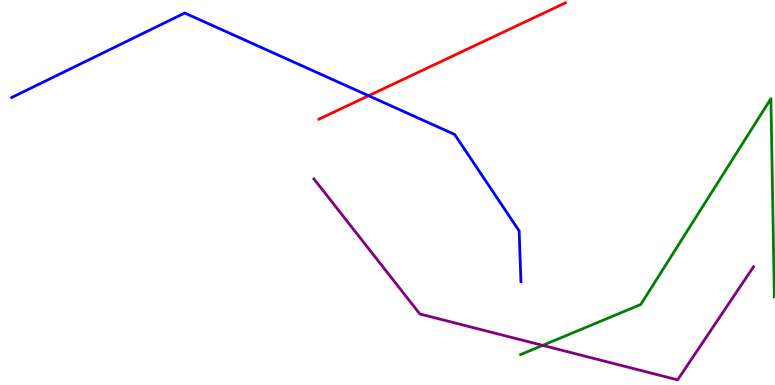[{'lines': ['blue', 'red'], 'intersections': [{'x': 4.76, 'y': 7.51}]}, {'lines': ['green', 'red'], 'intersections': []}, {'lines': ['purple', 'red'], 'intersections': []}, {'lines': ['blue', 'green'], 'intersections': []}, {'lines': ['blue', 'purple'], 'intersections': []}, {'lines': ['green', 'purple'], 'intersections': [{'x': 7.0, 'y': 1.03}]}]